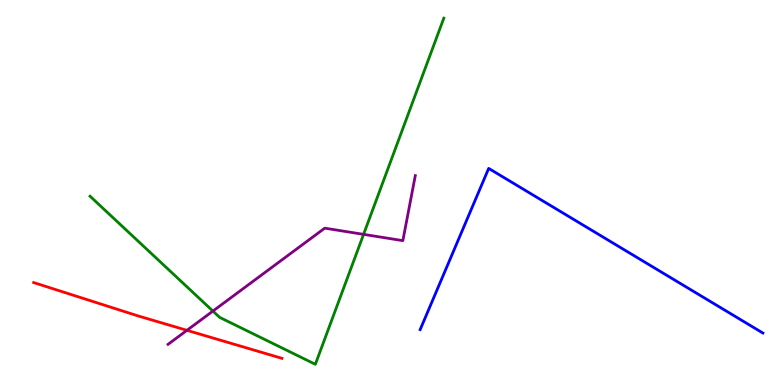[{'lines': ['blue', 'red'], 'intersections': []}, {'lines': ['green', 'red'], 'intersections': []}, {'lines': ['purple', 'red'], 'intersections': [{'x': 2.41, 'y': 1.42}]}, {'lines': ['blue', 'green'], 'intersections': []}, {'lines': ['blue', 'purple'], 'intersections': []}, {'lines': ['green', 'purple'], 'intersections': [{'x': 2.75, 'y': 1.92}, {'x': 4.69, 'y': 3.91}]}]